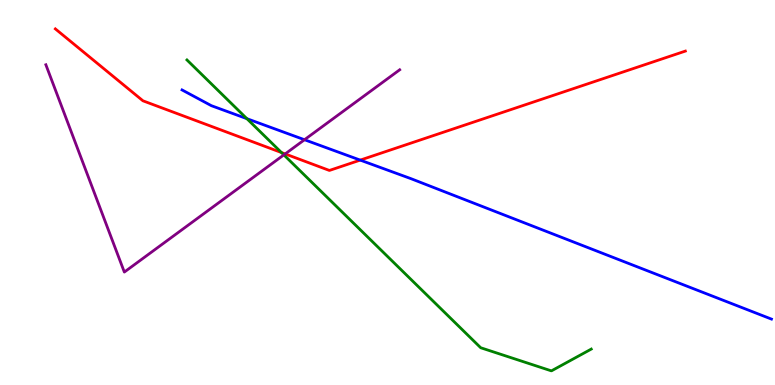[{'lines': ['blue', 'red'], 'intersections': [{'x': 4.65, 'y': 5.84}]}, {'lines': ['green', 'red'], 'intersections': [{'x': 3.63, 'y': 6.04}]}, {'lines': ['purple', 'red'], 'intersections': [{'x': 3.68, 'y': 6.0}]}, {'lines': ['blue', 'green'], 'intersections': [{'x': 3.19, 'y': 6.92}]}, {'lines': ['blue', 'purple'], 'intersections': [{'x': 3.93, 'y': 6.37}]}, {'lines': ['green', 'purple'], 'intersections': [{'x': 3.66, 'y': 5.98}]}]